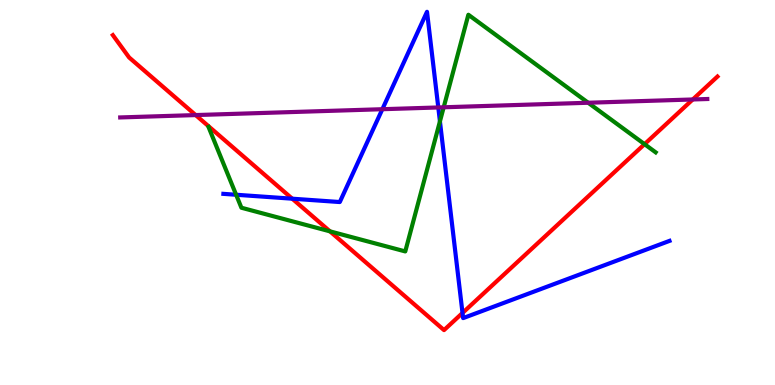[{'lines': ['blue', 'red'], 'intersections': [{'x': 3.77, 'y': 4.84}, {'x': 5.97, 'y': 1.87}]}, {'lines': ['green', 'red'], 'intersections': [{'x': 4.26, 'y': 3.99}, {'x': 8.32, 'y': 6.26}]}, {'lines': ['purple', 'red'], 'intersections': [{'x': 2.52, 'y': 7.01}, {'x': 8.94, 'y': 7.42}]}, {'lines': ['blue', 'green'], 'intersections': [{'x': 3.05, 'y': 4.94}, {'x': 5.68, 'y': 6.85}]}, {'lines': ['blue', 'purple'], 'intersections': [{'x': 4.93, 'y': 7.16}, {'x': 5.66, 'y': 7.21}]}, {'lines': ['green', 'purple'], 'intersections': [{'x': 5.73, 'y': 7.21}, {'x': 7.59, 'y': 7.33}]}]